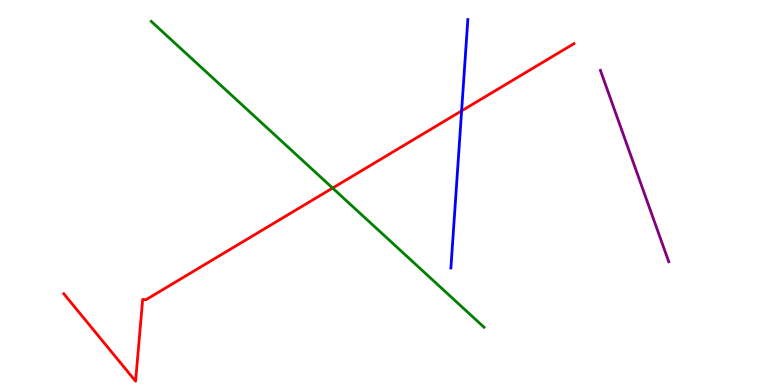[{'lines': ['blue', 'red'], 'intersections': [{'x': 5.96, 'y': 7.12}]}, {'lines': ['green', 'red'], 'intersections': [{'x': 4.29, 'y': 5.12}]}, {'lines': ['purple', 'red'], 'intersections': []}, {'lines': ['blue', 'green'], 'intersections': []}, {'lines': ['blue', 'purple'], 'intersections': []}, {'lines': ['green', 'purple'], 'intersections': []}]